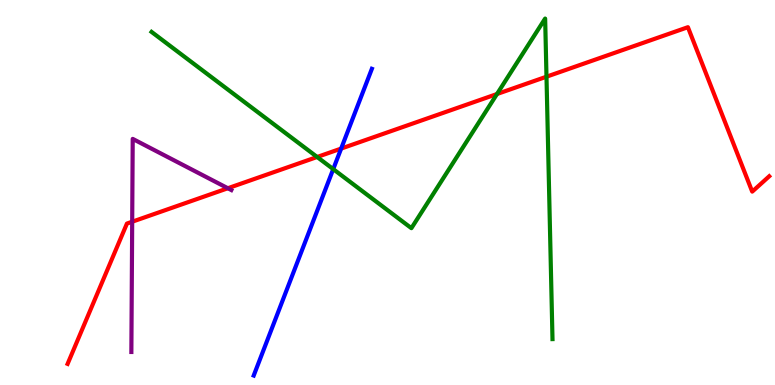[{'lines': ['blue', 'red'], 'intersections': [{'x': 4.4, 'y': 6.14}]}, {'lines': ['green', 'red'], 'intersections': [{'x': 4.09, 'y': 5.92}, {'x': 6.41, 'y': 7.56}, {'x': 7.05, 'y': 8.01}]}, {'lines': ['purple', 'red'], 'intersections': [{'x': 1.71, 'y': 4.24}, {'x': 2.94, 'y': 5.11}]}, {'lines': ['blue', 'green'], 'intersections': [{'x': 4.3, 'y': 5.61}]}, {'lines': ['blue', 'purple'], 'intersections': []}, {'lines': ['green', 'purple'], 'intersections': []}]